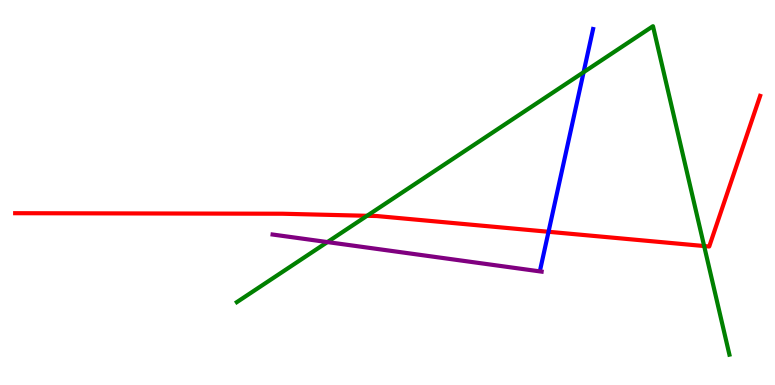[{'lines': ['blue', 'red'], 'intersections': [{'x': 7.08, 'y': 3.98}]}, {'lines': ['green', 'red'], 'intersections': [{'x': 4.74, 'y': 4.39}, {'x': 9.09, 'y': 3.61}]}, {'lines': ['purple', 'red'], 'intersections': []}, {'lines': ['blue', 'green'], 'intersections': [{'x': 7.53, 'y': 8.13}]}, {'lines': ['blue', 'purple'], 'intersections': []}, {'lines': ['green', 'purple'], 'intersections': [{'x': 4.22, 'y': 3.71}]}]